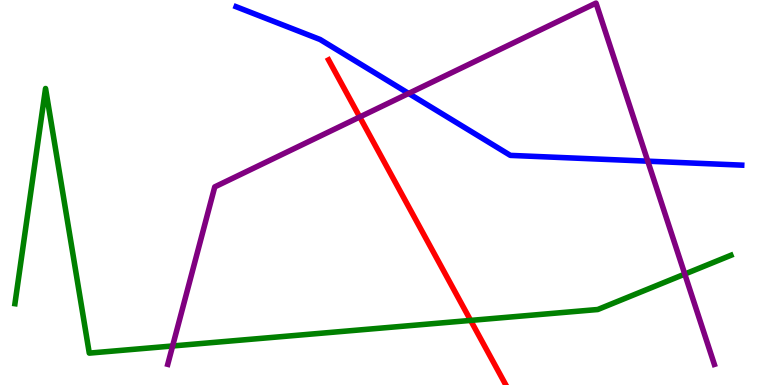[{'lines': ['blue', 'red'], 'intersections': []}, {'lines': ['green', 'red'], 'intersections': [{'x': 6.07, 'y': 1.68}]}, {'lines': ['purple', 'red'], 'intersections': [{'x': 4.64, 'y': 6.96}]}, {'lines': ['blue', 'green'], 'intersections': []}, {'lines': ['blue', 'purple'], 'intersections': [{'x': 5.27, 'y': 7.57}, {'x': 8.36, 'y': 5.81}]}, {'lines': ['green', 'purple'], 'intersections': [{'x': 2.23, 'y': 1.01}, {'x': 8.84, 'y': 2.88}]}]